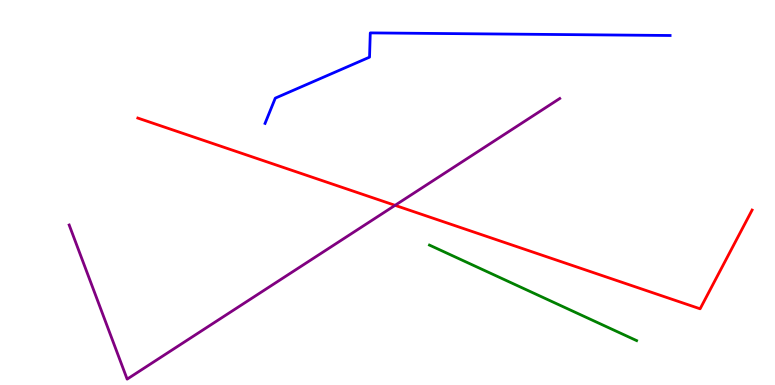[{'lines': ['blue', 'red'], 'intersections': []}, {'lines': ['green', 'red'], 'intersections': []}, {'lines': ['purple', 'red'], 'intersections': [{'x': 5.1, 'y': 4.67}]}, {'lines': ['blue', 'green'], 'intersections': []}, {'lines': ['blue', 'purple'], 'intersections': []}, {'lines': ['green', 'purple'], 'intersections': []}]